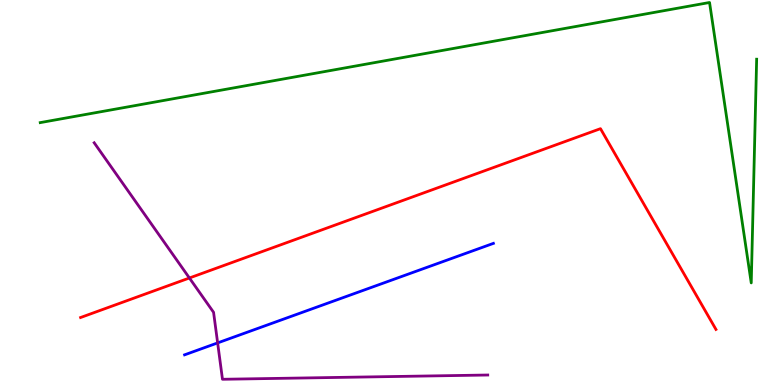[{'lines': ['blue', 'red'], 'intersections': []}, {'lines': ['green', 'red'], 'intersections': []}, {'lines': ['purple', 'red'], 'intersections': [{'x': 2.44, 'y': 2.78}]}, {'lines': ['blue', 'green'], 'intersections': []}, {'lines': ['blue', 'purple'], 'intersections': [{'x': 2.81, 'y': 1.09}]}, {'lines': ['green', 'purple'], 'intersections': []}]